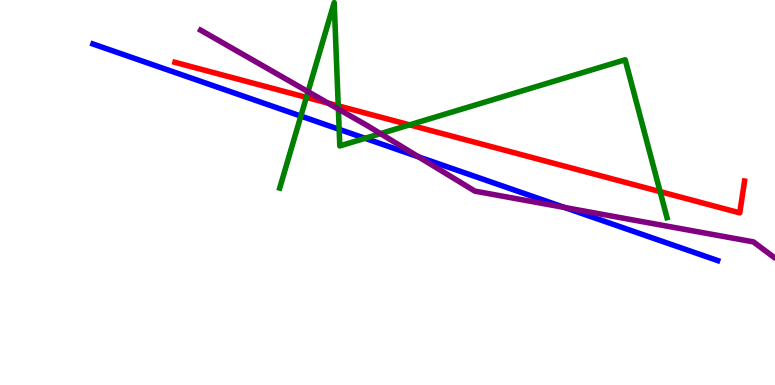[{'lines': ['blue', 'red'], 'intersections': []}, {'lines': ['green', 'red'], 'intersections': [{'x': 3.95, 'y': 7.47}, {'x': 4.36, 'y': 7.25}, {'x': 5.28, 'y': 6.76}, {'x': 8.52, 'y': 5.02}]}, {'lines': ['purple', 'red'], 'intersections': [{'x': 4.23, 'y': 7.32}]}, {'lines': ['blue', 'green'], 'intersections': [{'x': 3.88, 'y': 6.99}, {'x': 4.38, 'y': 6.64}, {'x': 4.71, 'y': 6.41}]}, {'lines': ['blue', 'purple'], 'intersections': [{'x': 5.4, 'y': 5.92}, {'x': 7.28, 'y': 4.61}]}, {'lines': ['green', 'purple'], 'intersections': [{'x': 3.97, 'y': 7.62}, {'x': 4.37, 'y': 7.17}, {'x': 4.91, 'y': 6.53}]}]